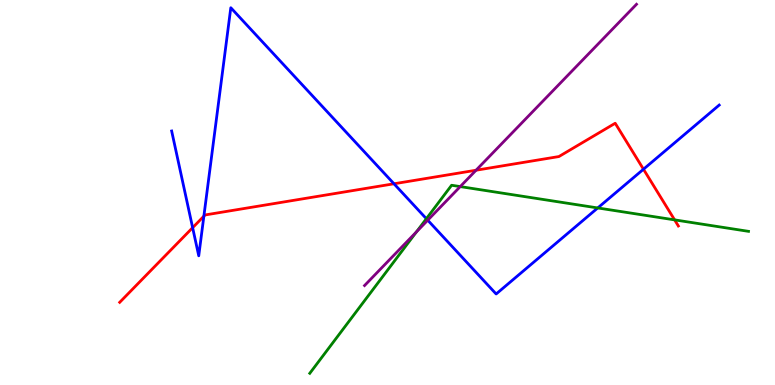[{'lines': ['blue', 'red'], 'intersections': [{'x': 2.49, 'y': 4.09}, {'x': 2.63, 'y': 4.38}, {'x': 5.08, 'y': 5.23}, {'x': 8.3, 'y': 5.6}]}, {'lines': ['green', 'red'], 'intersections': [{'x': 8.7, 'y': 4.29}]}, {'lines': ['purple', 'red'], 'intersections': [{'x': 6.14, 'y': 5.58}]}, {'lines': ['blue', 'green'], 'intersections': [{'x': 5.5, 'y': 4.32}, {'x': 7.71, 'y': 4.6}]}, {'lines': ['blue', 'purple'], 'intersections': [{'x': 5.52, 'y': 4.28}]}, {'lines': ['green', 'purple'], 'intersections': [{'x': 5.37, 'y': 3.98}, {'x': 5.94, 'y': 5.15}]}]